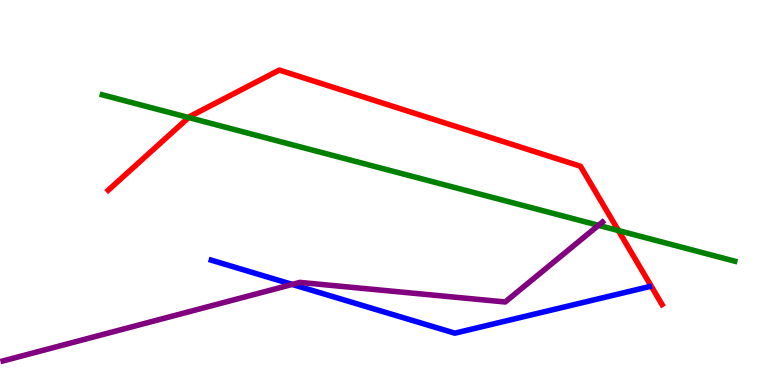[{'lines': ['blue', 'red'], 'intersections': []}, {'lines': ['green', 'red'], 'intersections': [{'x': 2.43, 'y': 6.95}, {'x': 7.98, 'y': 4.01}]}, {'lines': ['purple', 'red'], 'intersections': []}, {'lines': ['blue', 'green'], 'intersections': []}, {'lines': ['blue', 'purple'], 'intersections': [{'x': 3.77, 'y': 2.61}]}, {'lines': ['green', 'purple'], 'intersections': [{'x': 7.72, 'y': 4.15}]}]